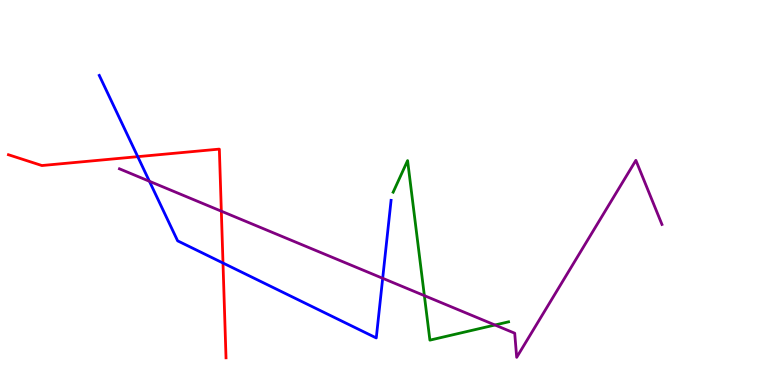[{'lines': ['blue', 'red'], 'intersections': [{'x': 1.78, 'y': 5.93}, {'x': 2.88, 'y': 3.17}]}, {'lines': ['green', 'red'], 'intersections': []}, {'lines': ['purple', 'red'], 'intersections': [{'x': 2.86, 'y': 4.51}]}, {'lines': ['blue', 'green'], 'intersections': []}, {'lines': ['blue', 'purple'], 'intersections': [{'x': 1.93, 'y': 5.29}, {'x': 4.94, 'y': 2.77}]}, {'lines': ['green', 'purple'], 'intersections': [{'x': 5.48, 'y': 2.32}, {'x': 6.39, 'y': 1.56}]}]